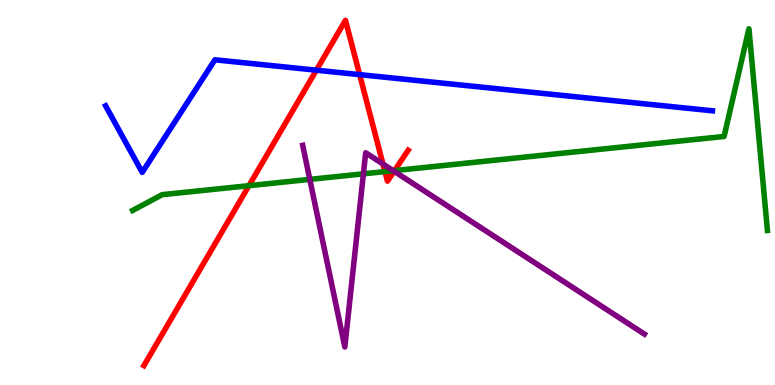[{'lines': ['blue', 'red'], 'intersections': [{'x': 4.08, 'y': 8.18}, {'x': 4.64, 'y': 8.06}]}, {'lines': ['green', 'red'], 'intersections': [{'x': 3.21, 'y': 5.18}, {'x': 4.97, 'y': 5.54}, {'x': 5.09, 'y': 5.57}]}, {'lines': ['purple', 'red'], 'intersections': [{'x': 4.94, 'y': 5.74}, {'x': 5.09, 'y': 5.55}]}, {'lines': ['blue', 'green'], 'intersections': []}, {'lines': ['blue', 'purple'], 'intersections': []}, {'lines': ['green', 'purple'], 'intersections': [{'x': 4.0, 'y': 5.34}, {'x': 4.69, 'y': 5.49}, {'x': 5.08, 'y': 5.57}]}]